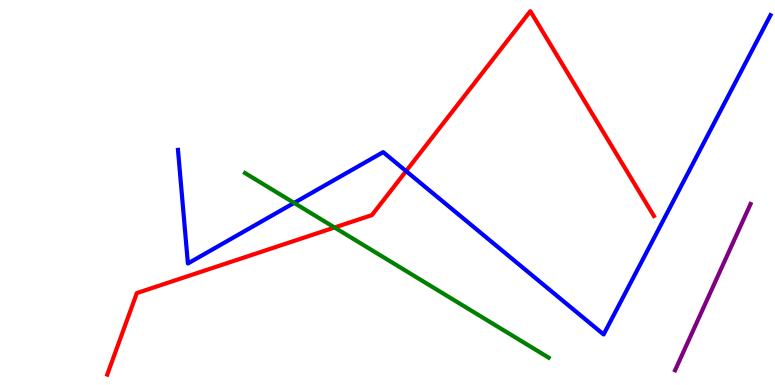[{'lines': ['blue', 'red'], 'intersections': [{'x': 5.24, 'y': 5.56}]}, {'lines': ['green', 'red'], 'intersections': [{'x': 4.32, 'y': 4.09}]}, {'lines': ['purple', 'red'], 'intersections': []}, {'lines': ['blue', 'green'], 'intersections': [{'x': 3.79, 'y': 4.73}]}, {'lines': ['blue', 'purple'], 'intersections': []}, {'lines': ['green', 'purple'], 'intersections': []}]